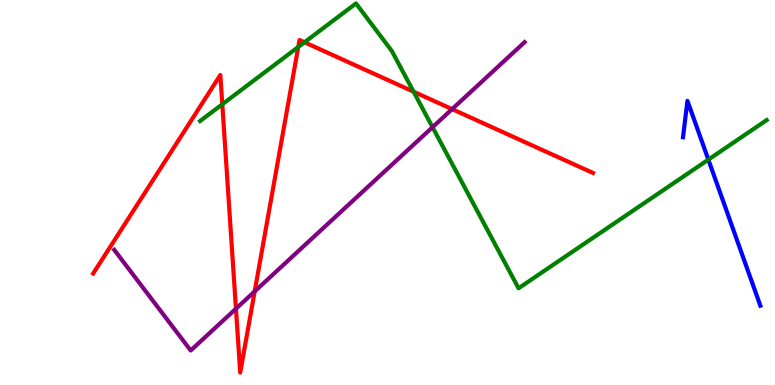[{'lines': ['blue', 'red'], 'intersections': []}, {'lines': ['green', 'red'], 'intersections': [{'x': 2.87, 'y': 7.29}, {'x': 3.85, 'y': 8.78}, {'x': 3.93, 'y': 8.9}, {'x': 5.34, 'y': 7.62}]}, {'lines': ['purple', 'red'], 'intersections': [{'x': 3.04, 'y': 1.98}, {'x': 3.29, 'y': 2.43}, {'x': 5.83, 'y': 7.17}]}, {'lines': ['blue', 'green'], 'intersections': [{'x': 9.14, 'y': 5.85}]}, {'lines': ['blue', 'purple'], 'intersections': []}, {'lines': ['green', 'purple'], 'intersections': [{'x': 5.58, 'y': 6.7}]}]